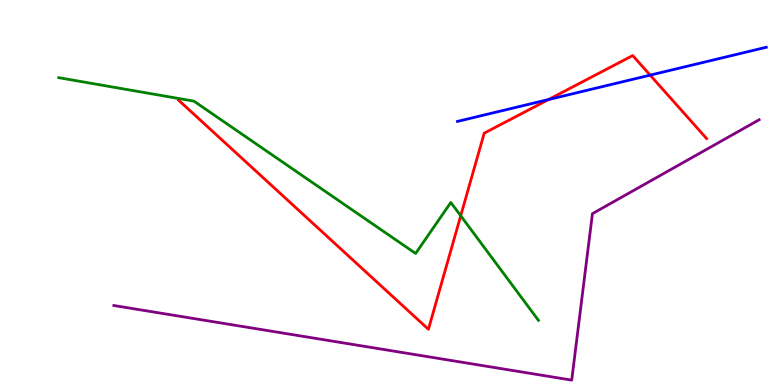[{'lines': ['blue', 'red'], 'intersections': [{'x': 7.08, 'y': 7.41}, {'x': 8.39, 'y': 8.05}]}, {'lines': ['green', 'red'], 'intersections': [{'x': 5.94, 'y': 4.4}]}, {'lines': ['purple', 'red'], 'intersections': []}, {'lines': ['blue', 'green'], 'intersections': []}, {'lines': ['blue', 'purple'], 'intersections': []}, {'lines': ['green', 'purple'], 'intersections': []}]